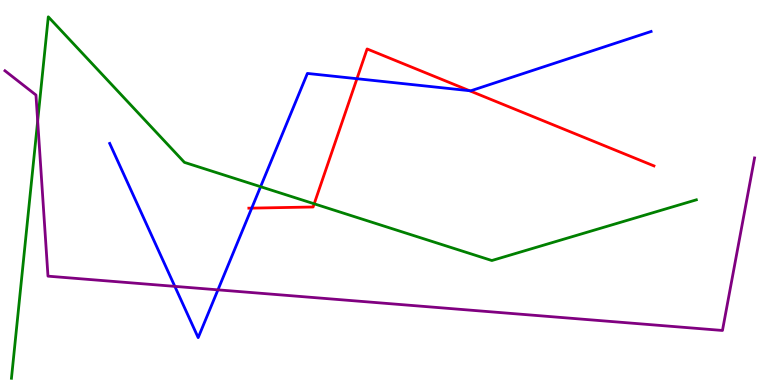[{'lines': ['blue', 'red'], 'intersections': [{'x': 3.25, 'y': 4.59}, {'x': 4.61, 'y': 7.96}, {'x': 6.06, 'y': 7.64}]}, {'lines': ['green', 'red'], 'intersections': [{'x': 4.05, 'y': 4.71}]}, {'lines': ['purple', 'red'], 'intersections': []}, {'lines': ['blue', 'green'], 'intersections': [{'x': 3.36, 'y': 5.15}]}, {'lines': ['blue', 'purple'], 'intersections': [{'x': 2.26, 'y': 2.56}, {'x': 2.81, 'y': 2.47}]}, {'lines': ['green', 'purple'], 'intersections': [{'x': 0.486, 'y': 6.86}]}]